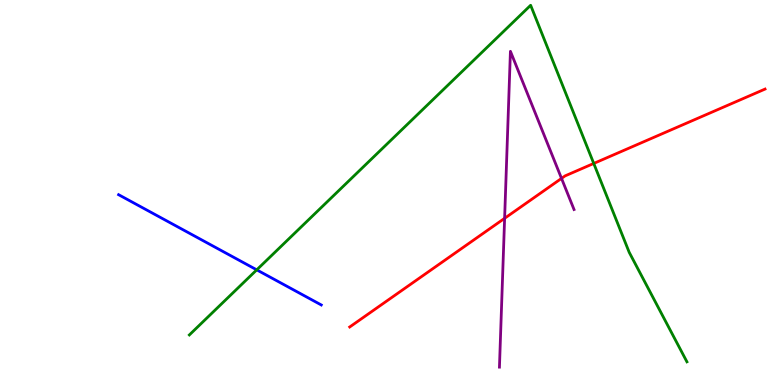[{'lines': ['blue', 'red'], 'intersections': []}, {'lines': ['green', 'red'], 'intersections': [{'x': 7.66, 'y': 5.75}]}, {'lines': ['purple', 'red'], 'intersections': [{'x': 6.51, 'y': 4.33}, {'x': 7.25, 'y': 5.37}]}, {'lines': ['blue', 'green'], 'intersections': [{'x': 3.31, 'y': 2.99}]}, {'lines': ['blue', 'purple'], 'intersections': []}, {'lines': ['green', 'purple'], 'intersections': []}]